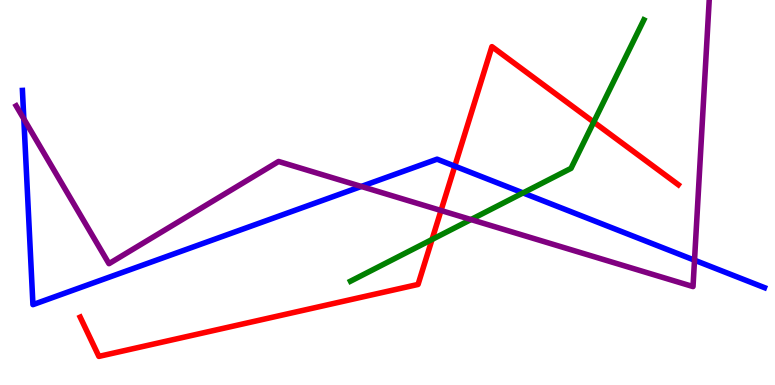[{'lines': ['blue', 'red'], 'intersections': [{'x': 5.87, 'y': 5.68}]}, {'lines': ['green', 'red'], 'intersections': [{'x': 5.57, 'y': 3.78}, {'x': 7.66, 'y': 6.83}]}, {'lines': ['purple', 'red'], 'intersections': [{'x': 5.69, 'y': 4.53}]}, {'lines': ['blue', 'green'], 'intersections': [{'x': 6.75, 'y': 4.99}]}, {'lines': ['blue', 'purple'], 'intersections': [{'x': 0.307, 'y': 6.91}, {'x': 4.66, 'y': 5.16}, {'x': 8.96, 'y': 3.24}]}, {'lines': ['green', 'purple'], 'intersections': [{'x': 6.08, 'y': 4.3}]}]